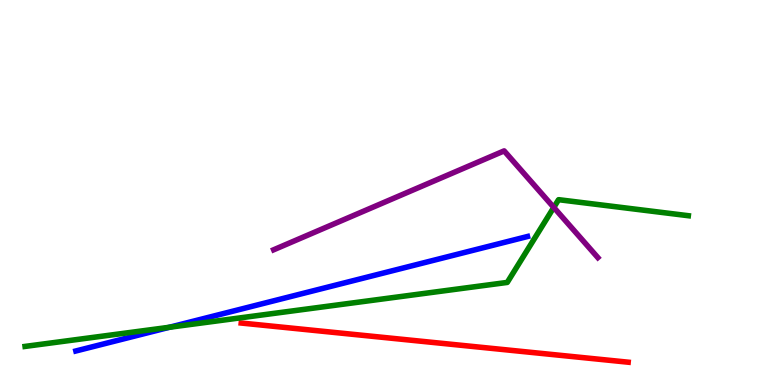[{'lines': ['blue', 'red'], 'intersections': []}, {'lines': ['green', 'red'], 'intersections': []}, {'lines': ['purple', 'red'], 'intersections': []}, {'lines': ['blue', 'green'], 'intersections': [{'x': 2.19, 'y': 1.5}]}, {'lines': ['blue', 'purple'], 'intersections': []}, {'lines': ['green', 'purple'], 'intersections': [{'x': 7.15, 'y': 4.61}]}]